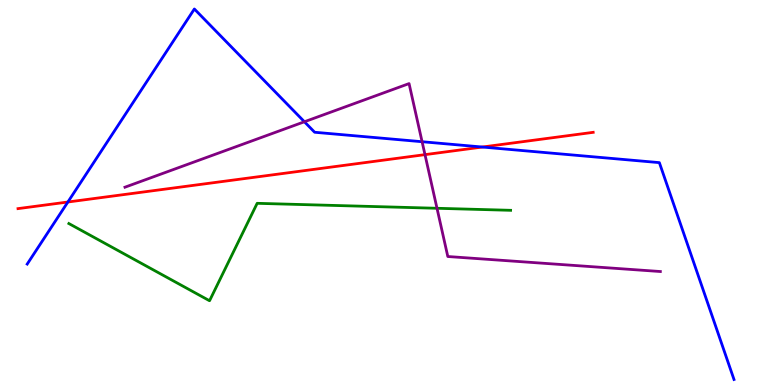[{'lines': ['blue', 'red'], 'intersections': [{'x': 0.876, 'y': 4.75}, {'x': 6.22, 'y': 6.18}]}, {'lines': ['green', 'red'], 'intersections': []}, {'lines': ['purple', 'red'], 'intersections': [{'x': 5.48, 'y': 5.98}]}, {'lines': ['blue', 'green'], 'intersections': []}, {'lines': ['blue', 'purple'], 'intersections': [{'x': 3.93, 'y': 6.84}, {'x': 5.45, 'y': 6.32}]}, {'lines': ['green', 'purple'], 'intersections': [{'x': 5.64, 'y': 4.59}]}]